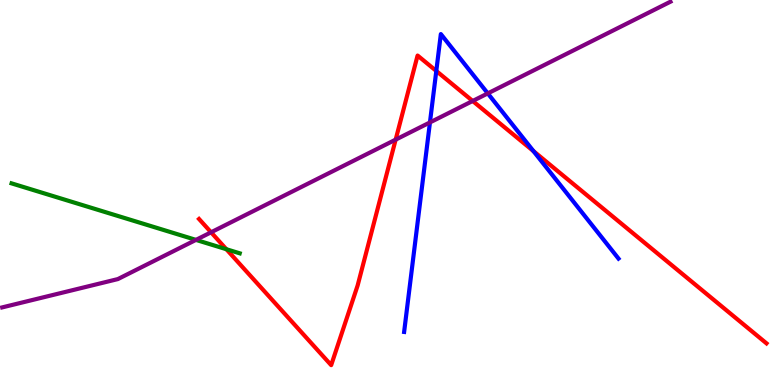[{'lines': ['blue', 'red'], 'intersections': [{'x': 5.63, 'y': 8.16}, {'x': 6.88, 'y': 6.07}]}, {'lines': ['green', 'red'], 'intersections': [{'x': 2.92, 'y': 3.53}]}, {'lines': ['purple', 'red'], 'intersections': [{'x': 2.72, 'y': 3.97}, {'x': 5.11, 'y': 6.37}, {'x': 6.1, 'y': 7.38}]}, {'lines': ['blue', 'green'], 'intersections': []}, {'lines': ['blue', 'purple'], 'intersections': [{'x': 5.55, 'y': 6.82}, {'x': 6.29, 'y': 7.57}]}, {'lines': ['green', 'purple'], 'intersections': [{'x': 2.53, 'y': 3.77}]}]